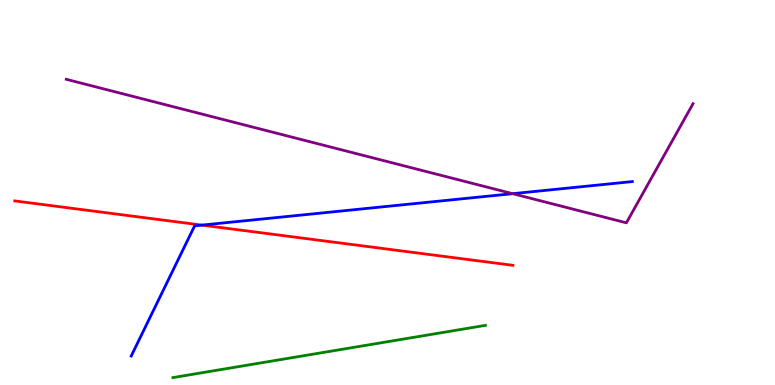[{'lines': ['blue', 'red'], 'intersections': [{'x': 2.61, 'y': 4.15}]}, {'lines': ['green', 'red'], 'intersections': []}, {'lines': ['purple', 'red'], 'intersections': []}, {'lines': ['blue', 'green'], 'intersections': []}, {'lines': ['blue', 'purple'], 'intersections': [{'x': 6.62, 'y': 4.97}]}, {'lines': ['green', 'purple'], 'intersections': []}]